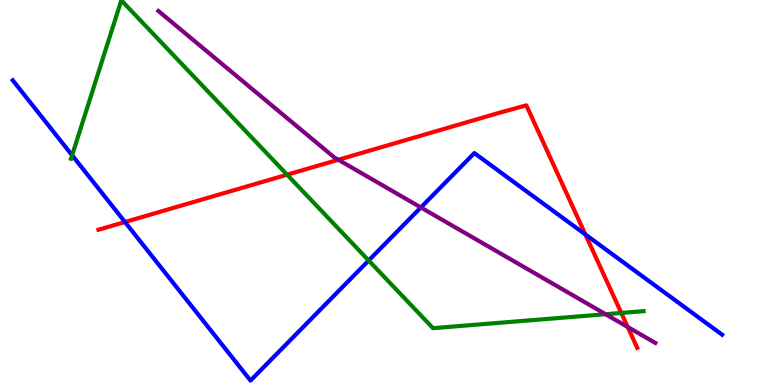[{'lines': ['blue', 'red'], 'intersections': [{'x': 1.61, 'y': 4.23}, {'x': 7.55, 'y': 3.91}]}, {'lines': ['green', 'red'], 'intersections': [{'x': 3.7, 'y': 5.46}, {'x': 8.02, 'y': 1.87}]}, {'lines': ['purple', 'red'], 'intersections': [{'x': 4.37, 'y': 5.85}, {'x': 8.1, 'y': 1.51}]}, {'lines': ['blue', 'green'], 'intersections': [{'x': 0.931, 'y': 5.97}, {'x': 4.76, 'y': 3.23}]}, {'lines': ['blue', 'purple'], 'intersections': [{'x': 5.43, 'y': 4.61}]}, {'lines': ['green', 'purple'], 'intersections': [{'x': 7.81, 'y': 1.84}]}]